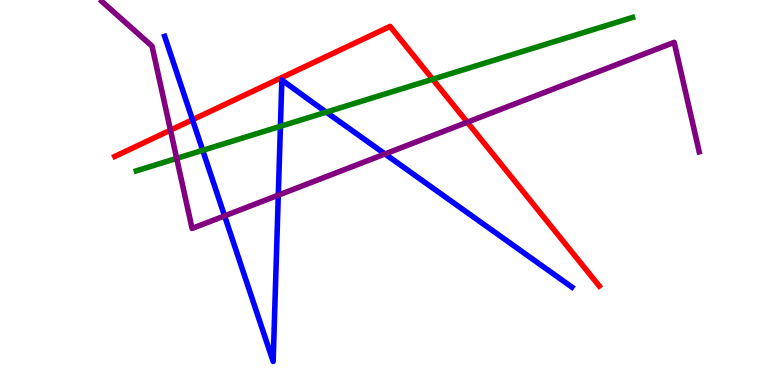[{'lines': ['blue', 'red'], 'intersections': [{'x': 2.48, 'y': 6.89}]}, {'lines': ['green', 'red'], 'intersections': [{'x': 5.58, 'y': 7.94}]}, {'lines': ['purple', 'red'], 'intersections': [{'x': 2.2, 'y': 6.62}, {'x': 6.03, 'y': 6.83}]}, {'lines': ['blue', 'green'], 'intersections': [{'x': 2.62, 'y': 6.1}, {'x': 3.62, 'y': 6.72}, {'x': 4.21, 'y': 7.09}]}, {'lines': ['blue', 'purple'], 'intersections': [{'x': 2.9, 'y': 4.39}, {'x': 3.59, 'y': 4.93}, {'x': 4.97, 'y': 6.0}]}, {'lines': ['green', 'purple'], 'intersections': [{'x': 2.28, 'y': 5.89}]}]